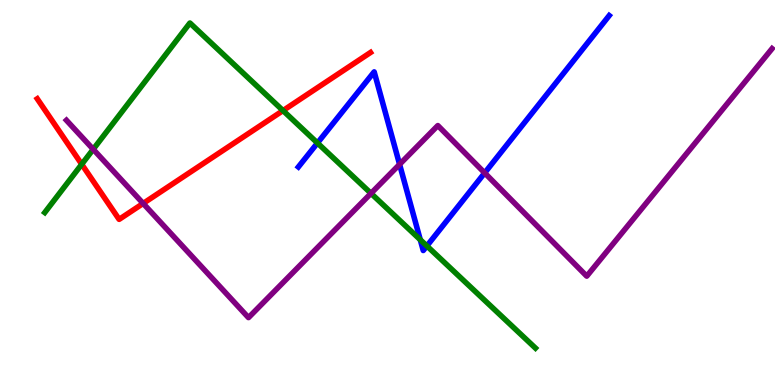[{'lines': ['blue', 'red'], 'intersections': []}, {'lines': ['green', 'red'], 'intersections': [{'x': 1.05, 'y': 5.73}, {'x': 3.65, 'y': 7.13}]}, {'lines': ['purple', 'red'], 'intersections': [{'x': 1.85, 'y': 4.72}]}, {'lines': ['blue', 'green'], 'intersections': [{'x': 4.1, 'y': 6.29}, {'x': 5.42, 'y': 3.77}, {'x': 5.51, 'y': 3.61}]}, {'lines': ['blue', 'purple'], 'intersections': [{'x': 5.16, 'y': 5.73}, {'x': 6.25, 'y': 5.51}]}, {'lines': ['green', 'purple'], 'intersections': [{'x': 1.2, 'y': 6.12}, {'x': 4.79, 'y': 4.98}]}]